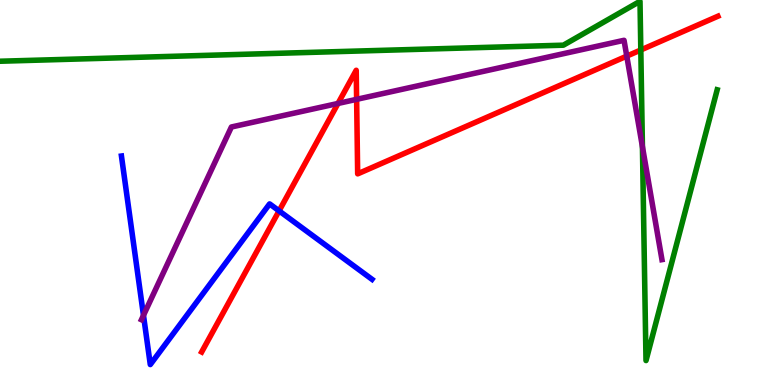[{'lines': ['blue', 'red'], 'intersections': [{'x': 3.6, 'y': 4.52}]}, {'lines': ['green', 'red'], 'intersections': [{'x': 8.27, 'y': 8.7}]}, {'lines': ['purple', 'red'], 'intersections': [{'x': 4.36, 'y': 7.31}, {'x': 4.6, 'y': 7.42}, {'x': 8.09, 'y': 8.54}]}, {'lines': ['blue', 'green'], 'intersections': []}, {'lines': ['blue', 'purple'], 'intersections': [{'x': 1.85, 'y': 1.81}]}, {'lines': ['green', 'purple'], 'intersections': [{'x': 8.29, 'y': 6.19}]}]